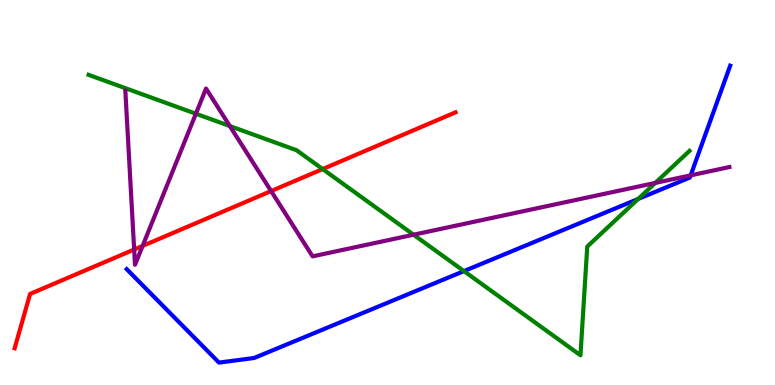[{'lines': ['blue', 'red'], 'intersections': []}, {'lines': ['green', 'red'], 'intersections': [{'x': 4.16, 'y': 5.61}]}, {'lines': ['purple', 'red'], 'intersections': [{'x': 1.73, 'y': 3.52}, {'x': 1.84, 'y': 3.61}, {'x': 3.5, 'y': 5.04}]}, {'lines': ['blue', 'green'], 'intersections': [{'x': 5.99, 'y': 2.96}, {'x': 8.23, 'y': 4.83}]}, {'lines': ['blue', 'purple'], 'intersections': [{'x': 8.91, 'y': 5.45}]}, {'lines': ['green', 'purple'], 'intersections': [{'x': 2.53, 'y': 7.05}, {'x': 2.97, 'y': 6.73}, {'x': 5.34, 'y': 3.9}, {'x': 8.45, 'y': 5.25}]}]